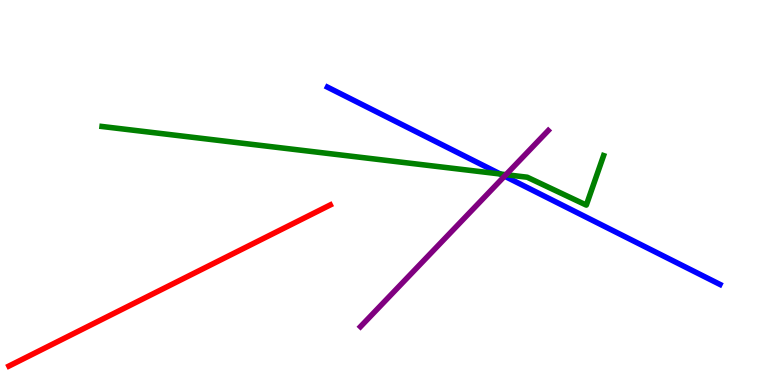[{'lines': ['blue', 'red'], 'intersections': []}, {'lines': ['green', 'red'], 'intersections': []}, {'lines': ['purple', 'red'], 'intersections': []}, {'lines': ['blue', 'green'], 'intersections': [{'x': 6.46, 'y': 5.48}]}, {'lines': ['blue', 'purple'], 'intersections': [{'x': 6.51, 'y': 5.42}]}, {'lines': ['green', 'purple'], 'intersections': [{'x': 6.53, 'y': 5.46}]}]